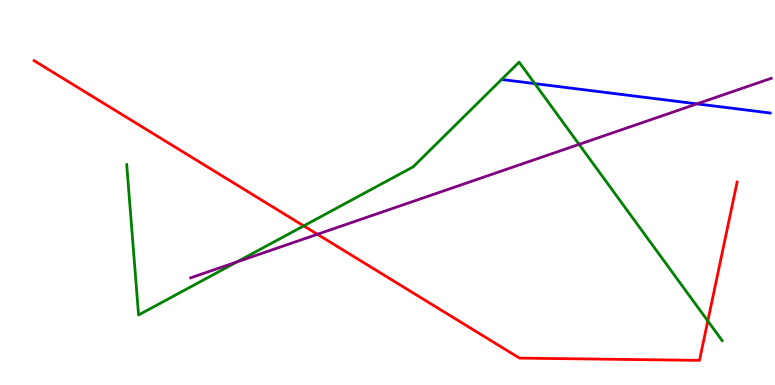[{'lines': ['blue', 'red'], 'intersections': []}, {'lines': ['green', 'red'], 'intersections': [{'x': 3.92, 'y': 4.13}, {'x': 9.13, 'y': 1.66}]}, {'lines': ['purple', 'red'], 'intersections': [{'x': 4.1, 'y': 3.91}]}, {'lines': ['blue', 'green'], 'intersections': [{'x': 6.9, 'y': 7.83}]}, {'lines': ['blue', 'purple'], 'intersections': [{'x': 8.99, 'y': 7.3}]}, {'lines': ['green', 'purple'], 'intersections': [{'x': 3.06, 'y': 3.2}, {'x': 7.47, 'y': 6.25}]}]